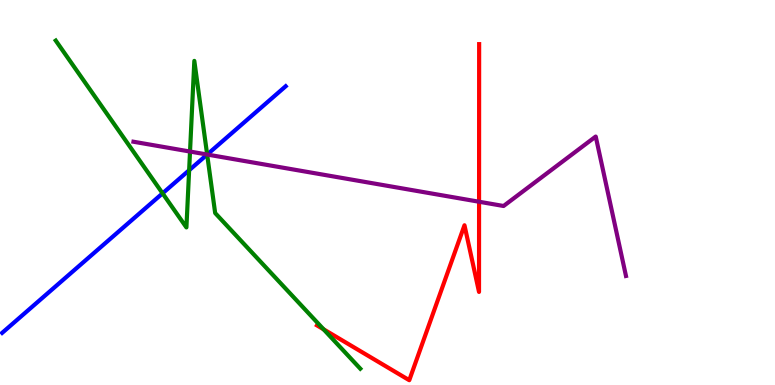[{'lines': ['blue', 'red'], 'intersections': []}, {'lines': ['green', 'red'], 'intersections': [{'x': 4.18, 'y': 1.45}]}, {'lines': ['purple', 'red'], 'intersections': [{'x': 6.18, 'y': 4.76}]}, {'lines': ['blue', 'green'], 'intersections': [{'x': 2.1, 'y': 4.98}, {'x': 2.44, 'y': 5.58}, {'x': 2.67, 'y': 5.99}]}, {'lines': ['blue', 'purple'], 'intersections': [{'x': 2.67, 'y': 5.99}]}, {'lines': ['green', 'purple'], 'intersections': [{'x': 2.45, 'y': 6.06}, {'x': 2.67, 'y': 5.99}]}]